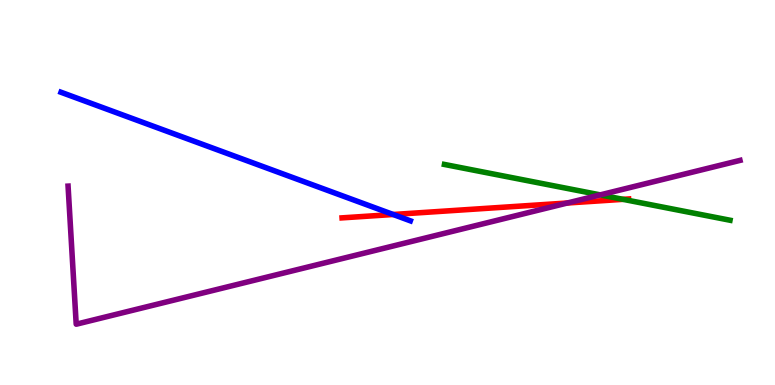[{'lines': ['blue', 'red'], 'intersections': [{'x': 5.07, 'y': 4.43}]}, {'lines': ['green', 'red'], 'intersections': [{'x': 8.04, 'y': 4.82}]}, {'lines': ['purple', 'red'], 'intersections': [{'x': 7.32, 'y': 4.73}]}, {'lines': ['blue', 'green'], 'intersections': []}, {'lines': ['blue', 'purple'], 'intersections': []}, {'lines': ['green', 'purple'], 'intersections': [{'x': 7.74, 'y': 4.94}]}]